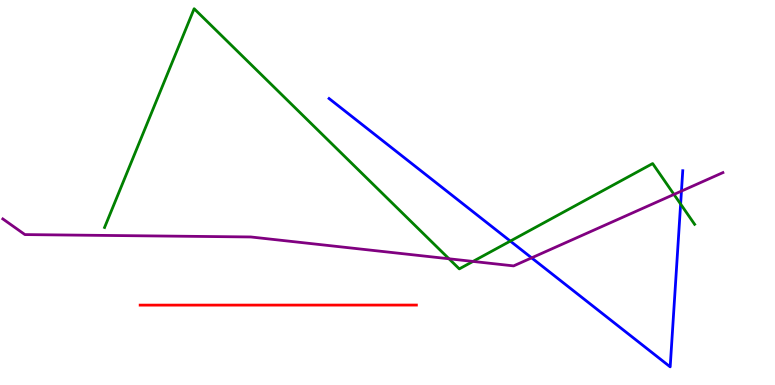[{'lines': ['blue', 'red'], 'intersections': []}, {'lines': ['green', 'red'], 'intersections': []}, {'lines': ['purple', 'red'], 'intersections': []}, {'lines': ['blue', 'green'], 'intersections': [{'x': 6.58, 'y': 3.74}, {'x': 8.78, 'y': 4.7}]}, {'lines': ['blue', 'purple'], 'intersections': [{'x': 6.86, 'y': 3.3}, {'x': 8.79, 'y': 5.04}]}, {'lines': ['green', 'purple'], 'intersections': [{'x': 5.79, 'y': 3.28}, {'x': 6.1, 'y': 3.21}, {'x': 8.7, 'y': 4.95}]}]